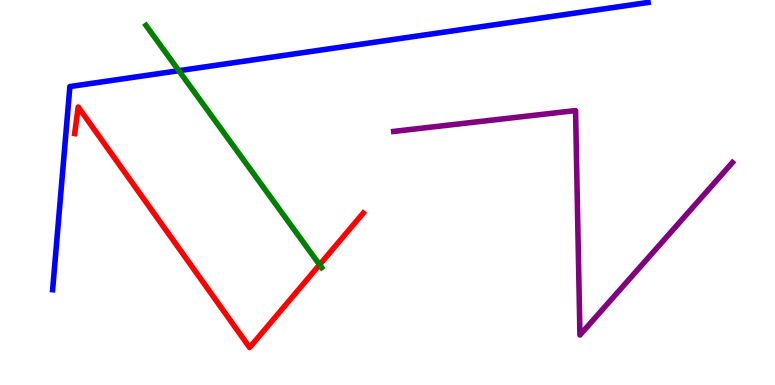[{'lines': ['blue', 'red'], 'intersections': []}, {'lines': ['green', 'red'], 'intersections': [{'x': 4.12, 'y': 3.12}]}, {'lines': ['purple', 'red'], 'intersections': []}, {'lines': ['blue', 'green'], 'intersections': [{'x': 2.31, 'y': 8.16}]}, {'lines': ['blue', 'purple'], 'intersections': []}, {'lines': ['green', 'purple'], 'intersections': []}]